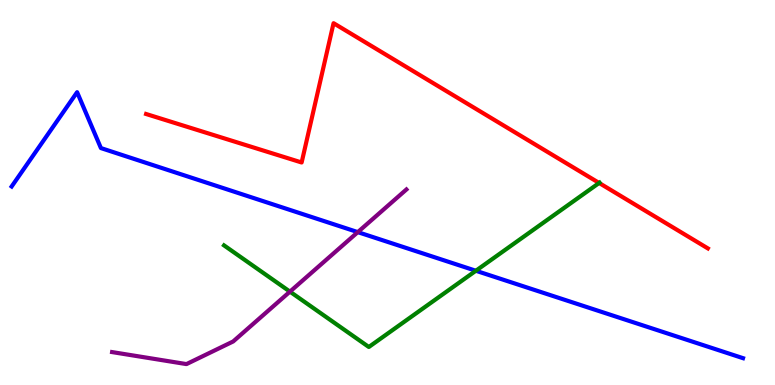[{'lines': ['blue', 'red'], 'intersections': []}, {'lines': ['green', 'red'], 'intersections': [{'x': 7.73, 'y': 5.25}]}, {'lines': ['purple', 'red'], 'intersections': []}, {'lines': ['blue', 'green'], 'intersections': [{'x': 6.14, 'y': 2.97}]}, {'lines': ['blue', 'purple'], 'intersections': [{'x': 4.62, 'y': 3.97}]}, {'lines': ['green', 'purple'], 'intersections': [{'x': 3.74, 'y': 2.42}]}]